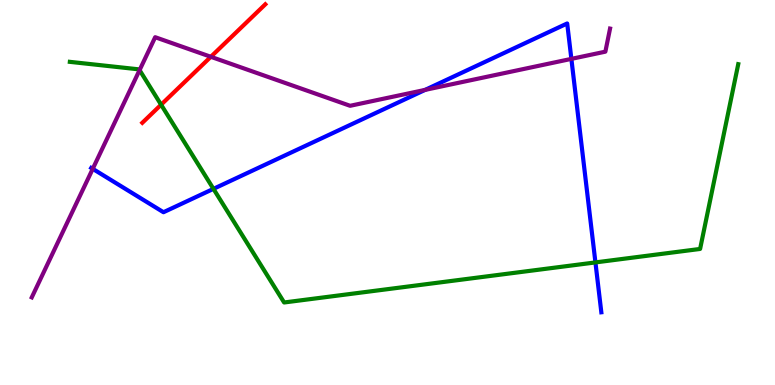[{'lines': ['blue', 'red'], 'intersections': []}, {'lines': ['green', 'red'], 'intersections': [{'x': 2.08, 'y': 7.28}]}, {'lines': ['purple', 'red'], 'intersections': [{'x': 2.72, 'y': 8.52}]}, {'lines': ['blue', 'green'], 'intersections': [{'x': 2.75, 'y': 5.09}, {'x': 7.68, 'y': 3.18}]}, {'lines': ['blue', 'purple'], 'intersections': [{'x': 1.2, 'y': 5.61}, {'x': 5.49, 'y': 7.67}, {'x': 7.37, 'y': 8.47}]}, {'lines': ['green', 'purple'], 'intersections': [{'x': 1.8, 'y': 8.18}]}]